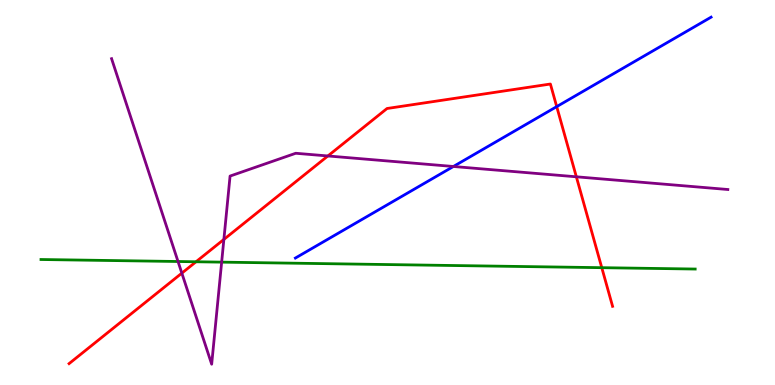[{'lines': ['blue', 'red'], 'intersections': [{'x': 7.18, 'y': 7.23}]}, {'lines': ['green', 'red'], 'intersections': [{'x': 2.53, 'y': 3.2}, {'x': 7.76, 'y': 3.05}]}, {'lines': ['purple', 'red'], 'intersections': [{'x': 2.35, 'y': 2.91}, {'x': 2.89, 'y': 3.78}, {'x': 4.23, 'y': 5.95}, {'x': 7.44, 'y': 5.41}]}, {'lines': ['blue', 'green'], 'intersections': []}, {'lines': ['blue', 'purple'], 'intersections': [{'x': 5.85, 'y': 5.68}]}, {'lines': ['green', 'purple'], 'intersections': [{'x': 2.3, 'y': 3.21}, {'x': 2.86, 'y': 3.19}]}]